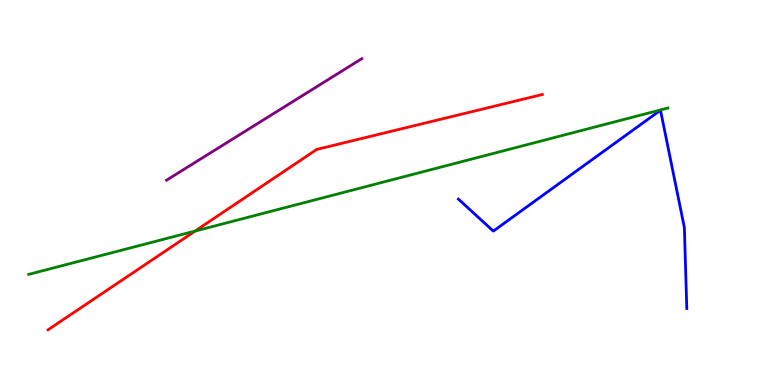[{'lines': ['blue', 'red'], 'intersections': []}, {'lines': ['green', 'red'], 'intersections': [{'x': 2.52, 'y': 4.0}]}, {'lines': ['purple', 'red'], 'intersections': []}, {'lines': ['blue', 'green'], 'intersections': []}, {'lines': ['blue', 'purple'], 'intersections': []}, {'lines': ['green', 'purple'], 'intersections': []}]